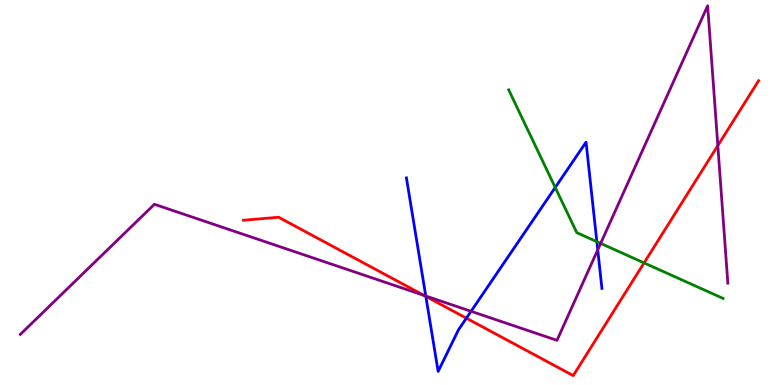[{'lines': ['blue', 'red'], 'intersections': [{'x': 5.49, 'y': 2.3}, {'x': 6.02, 'y': 1.74}]}, {'lines': ['green', 'red'], 'intersections': [{'x': 8.31, 'y': 3.17}]}, {'lines': ['purple', 'red'], 'intersections': [{'x': 5.47, 'y': 2.33}, {'x': 9.26, 'y': 6.22}]}, {'lines': ['blue', 'green'], 'intersections': [{'x': 7.16, 'y': 5.13}, {'x': 7.7, 'y': 3.72}]}, {'lines': ['blue', 'purple'], 'intersections': [{'x': 5.49, 'y': 2.31}, {'x': 6.08, 'y': 1.91}, {'x': 7.71, 'y': 3.51}]}, {'lines': ['green', 'purple'], 'intersections': [{'x': 7.75, 'y': 3.68}]}]